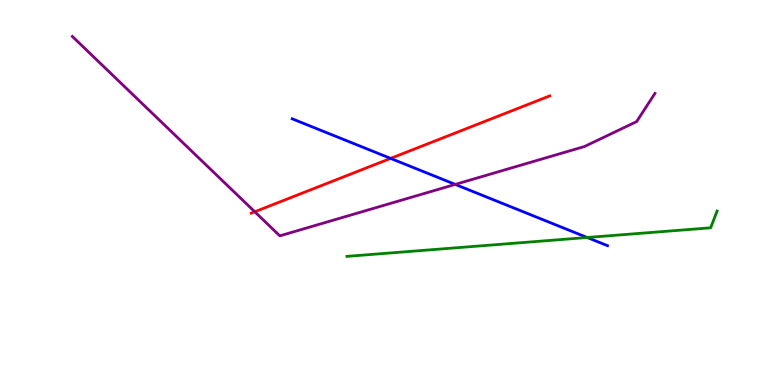[{'lines': ['blue', 'red'], 'intersections': [{'x': 5.04, 'y': 5.89}]}, {'lines': ['green', 'red'], 'intersections': []}, {'lines': ['purple', 'red'], 'intersections': [{'x': 3.29, 'y': 4.5}]}, {'lines': ['blue', 'green'], 'intersections': [{'x': 7.58, 'y': 3.83}]}, {'lines': ['blue', 'purple'], 'intersections': [{'x': 5.87, 'y': 5.21}]}, {'lines': ['green', 'purple'], 'intersections': []}]